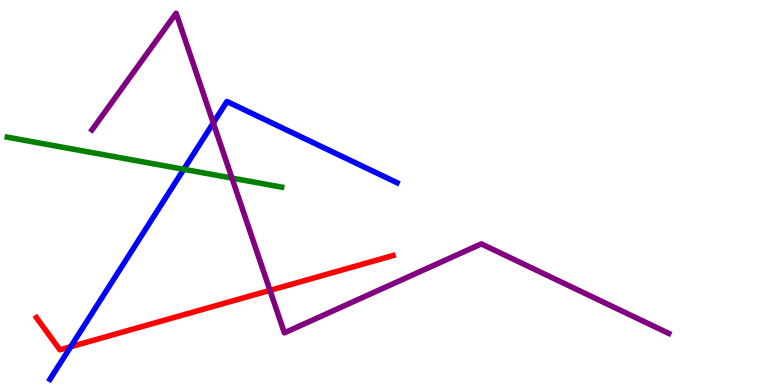[{'lines': ['blue', 'red'], 'intersections': [{'x': 0.912, 'y': 0.994}]}, {'lines': ['green', 'red'], 'intersections': []}, {'lines': ['purple', 'red'], 'intersections': [{'x': 3.48, 'y': 2.46}]}, {'lines': ['blue', 'green'], 'intersections': [{'x': 2.37, 'y': 5.6}]}, {'lines': ['blue', 'purple'], 'intersections': [{'x': 2.75, 'y': 6.81}]}, {'lines': ['green', 'purple'], 'intersections': [{'x': 2.99, 'y': 5.37}]}]